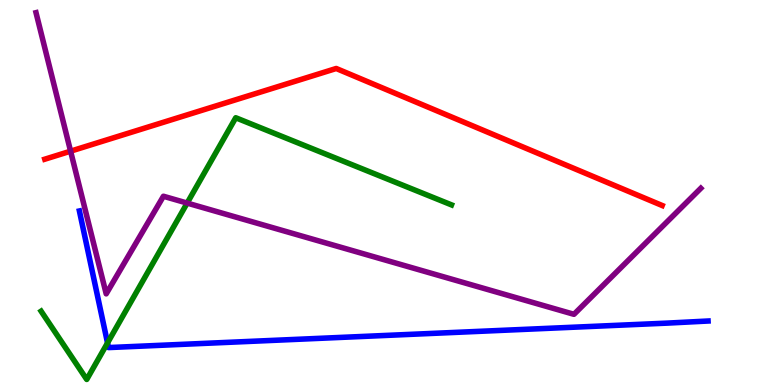[{'lines': ['blue', 'red'], 'intersections': []}, {'lines': ['green', 'red'], 'intersections': []}, {'lines': ['purple', 'red'], 'intersections': [{'x': 0.911, 'y': 6.07}]}, {'lines': ['blue', 'green'], 'intersections': [{'x': 1.39, 'y': 1.09}]}, {'lines': ['blue', 'purple'], 'intersections': []}, {'lines': ['green', 'purple'], 'intersections': [{'x': 2.41, 'y': 4.73}]}]